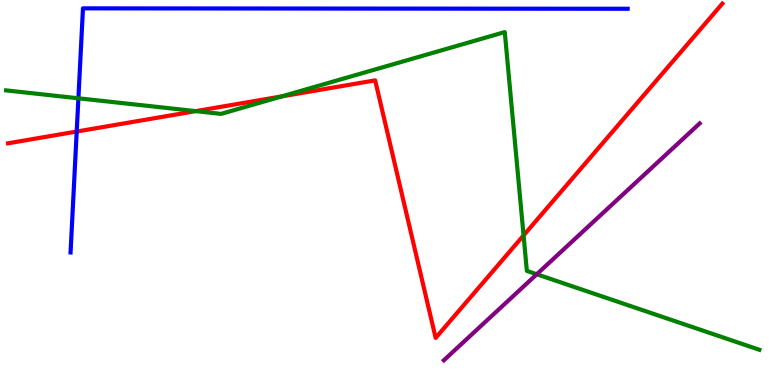[{'lines': ['blue', 'red'], 'intersections': [{'x': 0.99, 'y': 6.58}]}, {'lines': ['green', 'red'], 'intersections': [{'x': 2.53, 'y': 7.11}, {'x': 3.64, 'y': 7.5}, {'x': 6.76, 'y': 3.89}]}, {'lines': ['purple', 'red'], 'intersections': []}, {'lines': ['blue', 'green'], 'intersections': [{'x': 1.01, 'y': 7.45}]}, {'lines': ['blue', 'purple'], 'intersections': []}, {'lines': ['green', 'purple'], 'intersections': [{'x': 6.93, 'y': 2.88}]}]